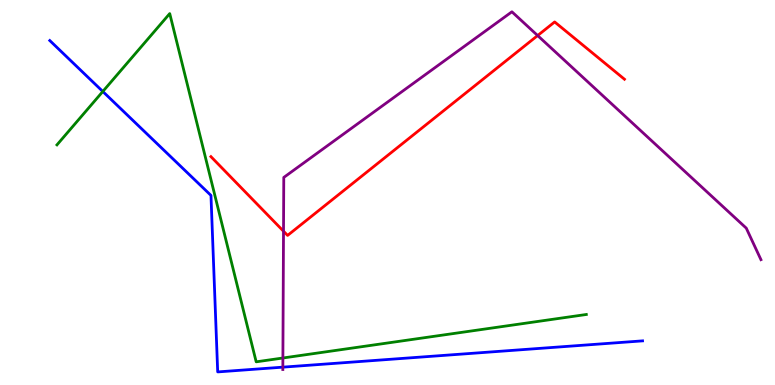[{'lines': ['blue', 'red'], 'intersections': []}, {'lines': ['green', 'red'], 'intersections': []}, {'lines': ['purple', 'red'], 'intersections': [{'x': 3.66, 'y': 3.99}, {'x': 6.94, 'y': 9.08}]}, {'lines': ['blue', 'green'], 'intersections': [{'x': 1.33, 'y': 7.62}]}, {'lines': ['blue', 'purple'], 'intersections': [{'x': 3.65, 'y': 0.464}]}, {'lines': ['green', 'purple'], 'intersections': [{'x': 3.65, 'y': 0.701}]}]